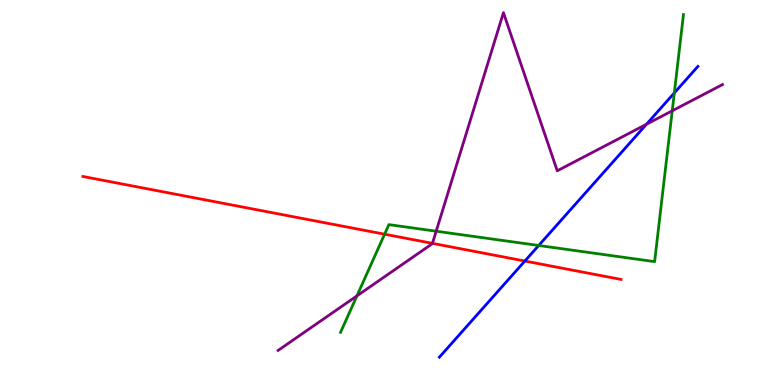[{'lines': ['blue', 'red'], 'intersections': [{'x': 6.77, 'y': 3.22}]}, {'lines': ['green', 'red'], 'intersections': [{'x': 4.96, 'y': 3.92}]}, {'lines': ['purple', 'red'], 'intersections': [{'x': 5.58, 'y': 3.68}]}, {'lines': ['blue', 'green'], 'intersections': [{'x': 6.95, 'y': 3.62}, {'x': 8.7, 'y': 7.59}]}, {'lines': ['blue', 'purple'], 'intersections': [{'x': 8.34, 'y': 6.77}]}, {'lines': ['green', 'purple'], 'intersections': [{'x': 4.61, 'y': 2.32}, {'x': 5.63, 'y': 3.99}, {'x': 8.67, 'y': 7.12}]}]